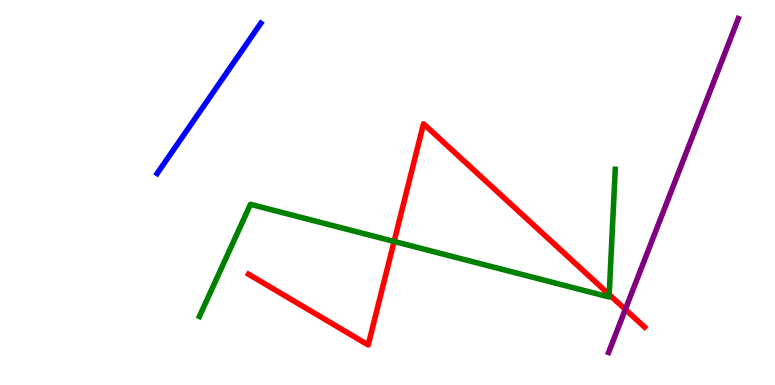[{'lines': ['blue', 'red'], 'intersections': []}, {'lines': ['green', 'red'], 'intersections': [{'x': 5.09, 'y': 3.73}, {'x': 7.86, 'y': 2.35}]}, {'lines': ['purple', 'red'], 'intersections': [{'x': 8.07, 'y': 1.96}]}, {'lines': ['blue', 'green'], 'intersections': []}, {'lines': ['blue', 'purple'], 'intersections': []}, {'lines': ['green', 'purple'], 'intersections': []}]